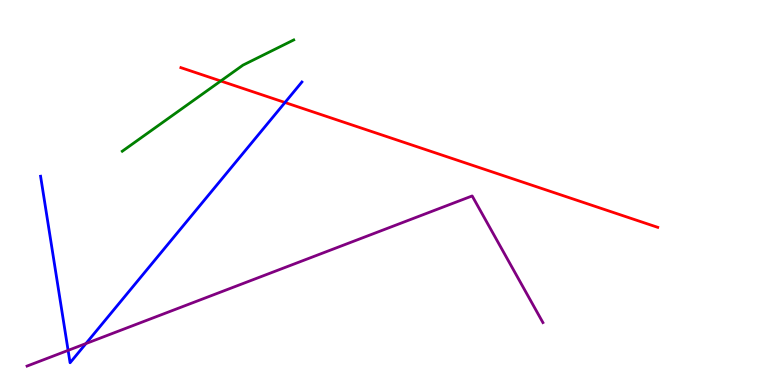[{'lines': ['blue', 'red'], 'intersections': [{'x': 3.68, 'y': 7.34}]}, {'lines': ['green', 'red'], 'intersections': [{'x': 2.85, 'y': 7.9}]}, {'lines': ['purple', 'red'], 'intersections': []}, {'lines': ['blue', 'green'], 'intersections': []}, {'lines': ['blue', 'purple'], 'intersections': [{'x': 0.879, 'y': 0.899}, {'x': 1.11, 'y': 1.08}]}, {'lines': ['green', 'purple'], 'intersections': []}]